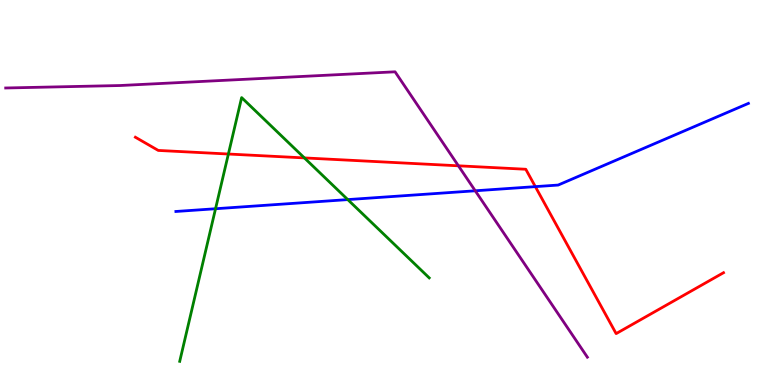[{'lines': ['blue', 'red'], 'intersections': [{'x': 6.91, 'y': 5.15}]}, {'lines': ['green', 'red'], 'intersections': [{'x': 2.95, 'y': 6.0}, {'x': 3.93, 'y': 5.9}]}, {'lines': ['purple', 'red'], 'intersections': [{'x': 5.91, 'y': 5.69}]}, {'lines': ['blue', 'green'], 'intersections': [{'x': 2.78, 'y': 4.58}, {'x': 4.49, 'y': 4.82}]}, {'lines': ['blue', 'purple'], 'intersections': [{'x': 6.13, 'y': 5.04}]}, {'lines': ['green', 'purple'], 'intersections': []}]